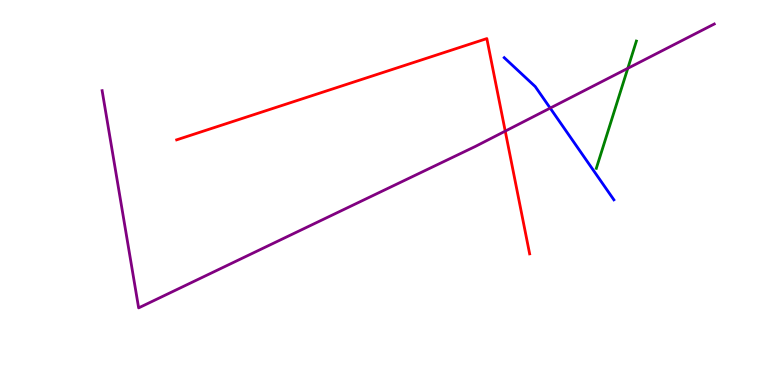[{'lines': ['blue', 'red'], 'intersections': []}, {'lines': ['green', 'red'], 'intersections': []}, {'lines': ['purple', 'red'], 'intersections': [{'x': 6.52, 'y': 6.59}]}, {'lines': ['blue', 'green'], 'intersections': []}, {'lines': ['blue', 'purple'], 'intersections': [{'x': 7.1, 'y': 7.19}]}, {'lines': ['green', 'purple'], 'intersections': [{'x': 8.1, 'y': 8.23}]}]